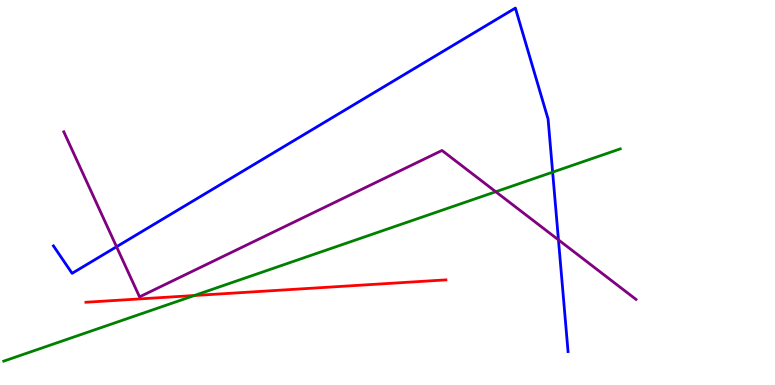[{'lines': ['blue', 'red'], 'intersections': []}, {'lines': ['green', 'red'], 'intersections': [{'x': 2.51, 'y': 2.32}]}, {'lines': ['purple', 'red'], 'intersections': []}, {'lines': ['blue', 'green'], 'intersections': [{'x': 7.13, 'y': 5.53}]}, {'lines': ['blue', 'purple'], 'intersections': [{'x': 1.5, 'y': 3.59}, {'x': 7.21, 'y': 3.77}]}, {'lines': ['green', 'purple'], 'intersections': [{'x': 6.4, 'y': 5.02}]}]